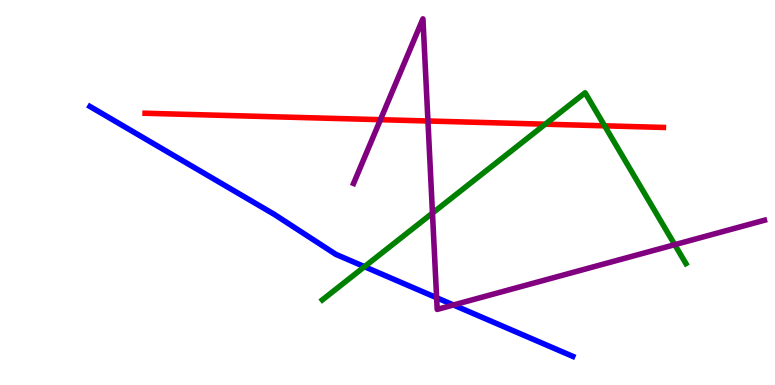[{'lines': ['blue', 'red'], 'intersections': []}, {'lines': ['green', 'red'], 'intersections': [{'x': 7.04, 'y': 6.77}, {'x': 7.8, 'y': 6.73}]}, {'lines': ['purple', 'red'], 'intersections': [{'x': 4.91, 'y': 6.89}, {'x': 5.52, 'y': 6.86}]}, {'lines': ['blue', 'green'], 'intersections': [{'x': 4.7, 'y': 3.07}]}, {'lines': ['blue', 'purple'], 'intersections': [{'x': 5.63, 'y': 2.27}, {'x': 5.85, 'y': 2.08}]}, {'lines': ['green', 'purple'], 'intersections': [{'x': 5.58, 'y': 4.46}, {'x': 8.71, 'y': 3.64}]}]